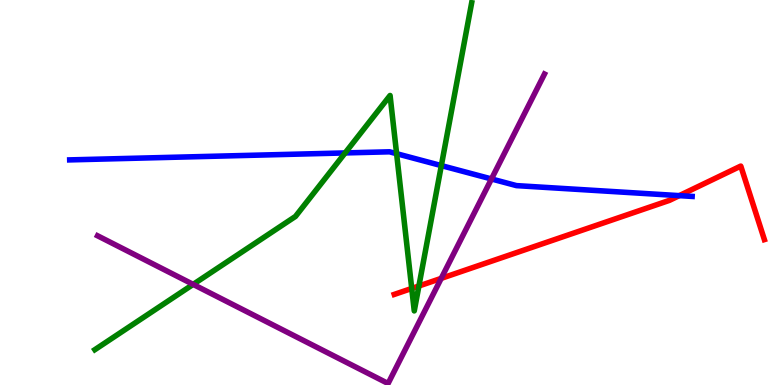[{'lines': ['blue', 'red'], 'intersections': [{'x': 8.77, 'y': 4.92}]}, {'lines': ['green', 'red'], 'intersections': [{'x': 5.31, 'y': 2.51}, {'x': 5.41, 'y': 2.57}]}, {'lines': ['purple', 'red'], 'intersections': [{'x': 5.69, 'y': 2.77}]}, {'lines': ['blue', 'green'], 'intersections': [{'x': 4.45, 'y': 6.03}, {'x': 5.12, 'y': 6.01}, {'x': 5.69, 'y': 5.7}]}, {'lines': ['blue', 'purple'], 'intersections': [{'x': 6.34, 'y': 5.35}]}, {'lines': ['green', 'purple'], 'intersections': [{'x': 2.49, 'y': 2.61}]}]